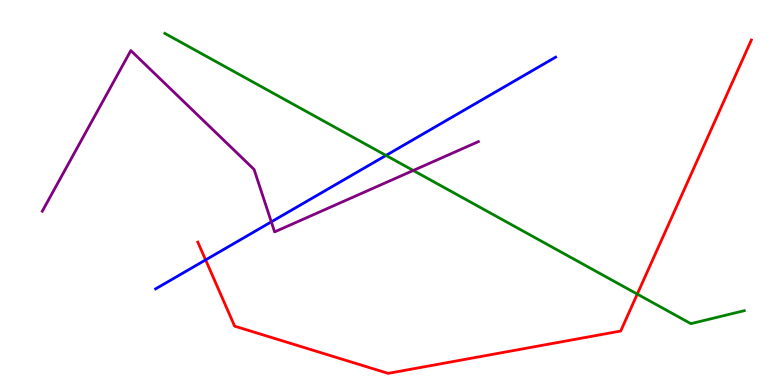[{'lines': ['blue', 'red'], 'intersections': [{'x': 2.65, 'y': 3.25}]}, {'lines': ['green', 'red'], 'intersections': [{'x': 8.22, 'y': 2.36}]}, {'lines': ['purple', 'red'], 'intersections': []}, {'lines': ['blue', 'green'], 'intersections': [{'x': 4.98, 'y': 5.96}]}, {'lines': ['blue', 'purple'], 'intersections': [{'x': 3.5, 'y': 4.24}]}, {'lines': ['green', 'purple'], 'intersections': [{'x': 5.33, 'y': 5.57}]}]